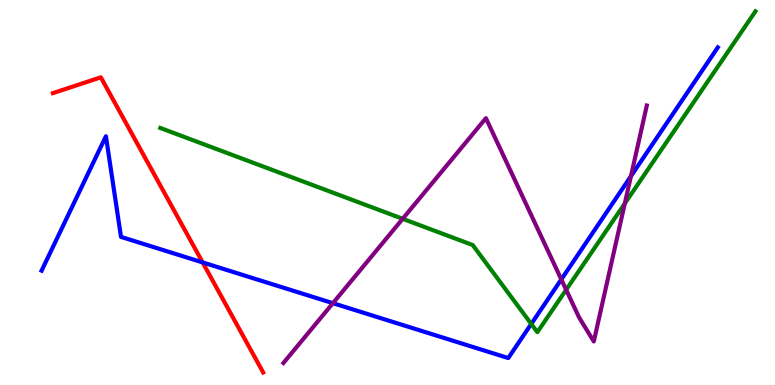[{'lines': ['blue', 'red'], 'intersections': [{'x': 2.61, 'y': 3.18}]}, {'lines': ['green', 'red'], 'intersections': []}, {'lines': ['purple', 'red'], 'intersections': []}, {'lines': ['blue', 'green'], 'intersections': [{'x': 6.85, 'y': 1.59}]}, {'lines': ['blue', 'purple'], 'intersections': [{'x': 4.3, 'y': 2.13}, {'x': 7.24, 'y': 2.74}, {'x': 8.14, 'y': 5.42}]}, {'lines': ['green', 'purple'], 'intersections': [{'x': 5.2, 'y': 4.32}, {'x': 7.31, 'y': 2.47}, {'x': 8.06, 'y': 4.71}]}]